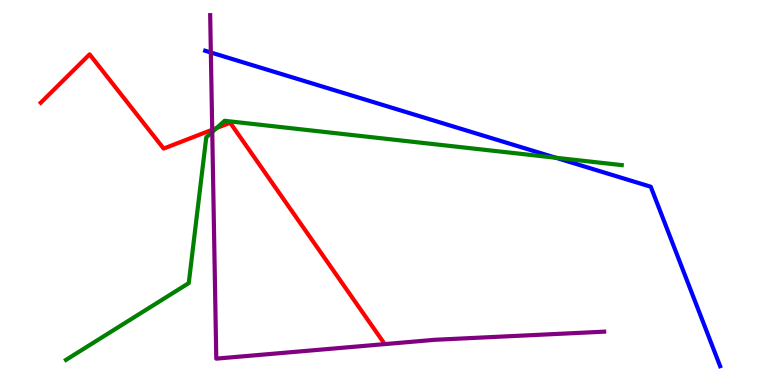[{'lines': ['blue', 'red'], 'intersections': []}, {'lines': ['green', 'red'], 'intersections': [{'x': 2.79, 'y': 6.67}]}, {'lines': ['purple', 'red'], 'intersections': [{'x': 2.74, 'y': 6.63}]}, {'lines': ['blue', 'green'], 'intersections': [{'x': 7.17, 'y': 5.9}]}, {'lines': ['blue', 'purple'], 'intersections': [{'x': 2.72, 'y': 8.64}]}, {'lines': ['green', 'purple'], 'intersections': [{'x': 2.74, 'y': 6.57}]}]